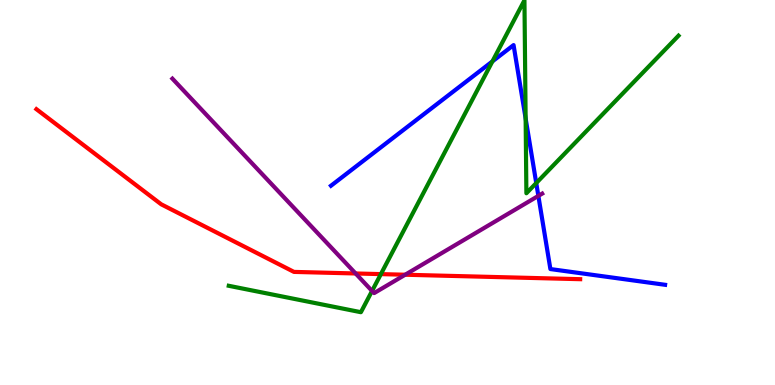[{'lines': ['blue', 'red'], 'intersections': []}, {'lines': ['green', 'red'], 'intersections': [{'x': 4.91, 'y': 2.88}]}, {'lines': ['purple', 'red'], 'intersections': [{'x': 4.59, 'y': 2.9}, {'x': 5.23, 'y': 2.86}]}, {'lines': ['blue', 'green'], 'intersections': [{'x': 6.35, 'y': 8.41}, {'x': 6.78, 'y': 6.92}, {'x': 6.92, 'y': 5.25}]}, {'lines': ['blue', 'purple'], 'intersections': [{'x': 6.95, 'y': 4.91}]}, {'lines': ['green', 'purple'], 'intersections': [{'x': 4.8, 'y': 2.44}]}]